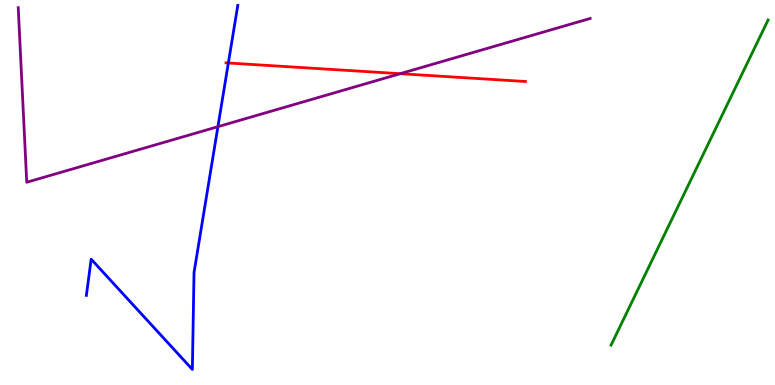[{'lines': ['blue', 'red'], 'intersections': [{'x': 2.95, 'y': 8.36}]}, {'lines': ['green', 'red'], 'intersections': []}, {'lines': ['purple', 'red'], 'intersections': [{'x': 5.16, 'y': 8.09}]}, {'lines': ['blue', 'green'], 'intersections': []}, {'lines': ['blue', 'purple'], 'intersections': [{'x': 2.81, 'y': 6.71}]}, {'lines': ['green', 'purple'], 'intersections': []}]